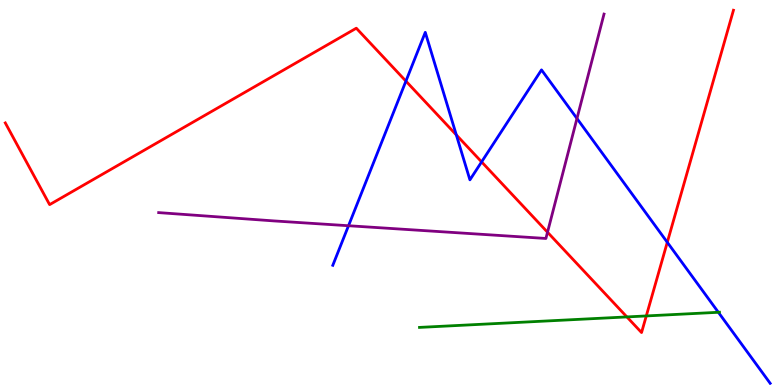[{'lines': ['blue', 'red'], 'intersections': [{'x': 5.24, 'y': 7.89}, {'x': 5.89, 'y': 6.5}, {'x': 6.21, 'y': 5.79}, {'x': 8.61, 'y': 3.71}]}, {'lines': ['green', 'red'], 'intersections': [{'x': 8.09, 'y': 1.77}, {'x': 8.34, 'y': 1.79}]}, {'lines': ['purple', 'red'], 'intersections': [{'x': 7.06, 'y': 3.97}]}, {'lines': ['blue', 'green'], 'intersections': [{'x': 9.27, 'y': 1.89}]}, {'lines': ['blue', 'purple'], 'intersections': [{'x': 4.5, 'y': 4.14}, {'x': 7.44, 'y': 6.92}]}, {'lines': ['green', 'purple'], 'intersections': []}]